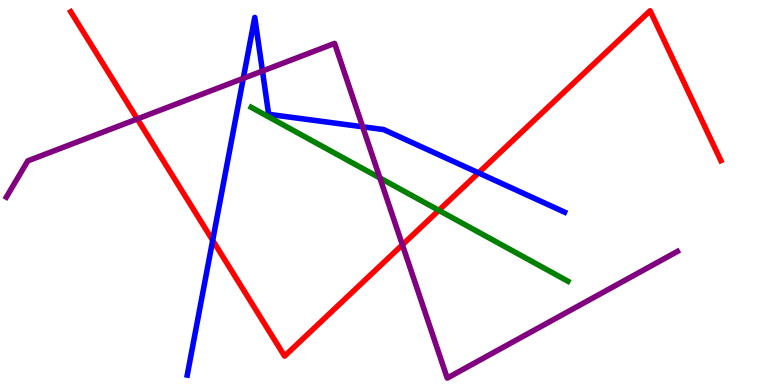[{'lines': ['blue', 'red'], 'intersections': [{'x': 2.74, 'y': 3.76}, {'x': 6.17, 'y': 5.51}]}, {'lines': ['green', 'red'], 'intersections': [{'x': 5.66, 'y': 4.54}]}, {'lines': ['purple', 'red'], 'intersections': [{'x': 1.77, 'y': 6.91}, {'x': 5.19, 'y': 3.64}]}, {'lines': ['blue', 'green'], 'intersections': []}, {'lines': ['blue', 'purple'], 'intersections': [{'x': 3.14, 'y': 7.96}, {'x': 3.39, 'y': 8.16}, {'x': 4.68, 'y': 6.71}]}, {'lines': ['green', 'purple'], 'intersections': [{'x': 4.9, 'y': 5.38}]}]